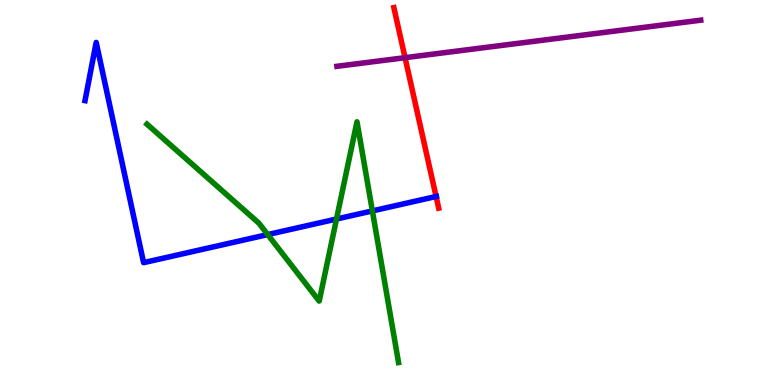[{'lines': ['blue', 'red'], 'intersections': [{'x': 5.63, 'y': 4.9}]}, {'lines': ['green', 'red'], 'intersections': []}, {'lines': ['purple', 'red'], 'intersections': [{'x': 5.23, 'y': 8.5}]}, {'lines': ['blue', 'green'], 'intersections': [{'x': 3.45, 'y': 3.91}, {'x': 4.34, 'y': 4.31}, {'x': 4.8, 'y': 4.52}]}, {'lines': ['blue', 'purple'], 'intersections': []}, {'lines': ['green', 'purple'], 'intersections': []}]